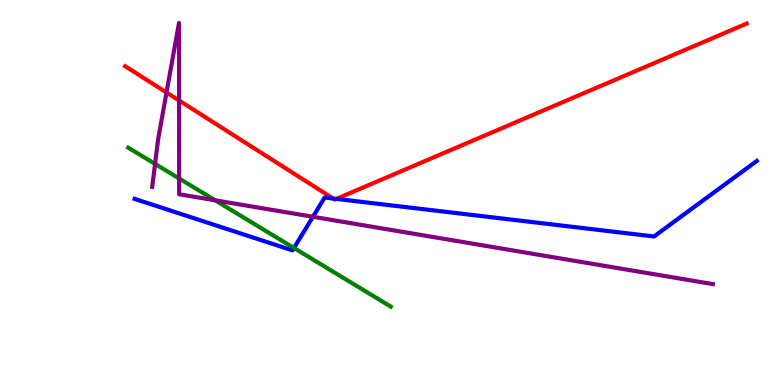[{'lines': ['blue', 'red'], 'intersections': [{'x': 4.3, 'y': 4.84}, {'x': 4.34, 'y': 4.83}]}, {'lines': ['green', 'red'], 'intersections': []}, {'lines': ['purple', 'red'], 'intersections': [{'x': 2.15, 'y': 7.6}, {'x': 2.31, 'y': 7.39}]}, {'lines': ['blue', 'green'], 'intersections': [{'x': 3.79, 'y': 3.56}]}, {'lines': ['blue', 'purple'], 'intersections': [{'x': 4.04, 'y': 4.37}]}, {'lines': ['green', 'purple'], 'intersections': [{'x': 2.0, 'y': 5.74}, {'x': 2.31, 'y': 5.36}, {'x': 2.78, 'y': 4.8}]}]